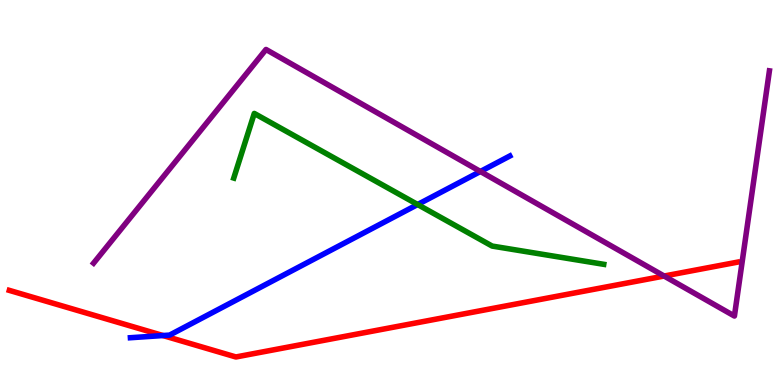[{'lines': ['blue', 'red'], 'intersections': [{'x': 2.1, 'y': 1.28}]}, {'lines': ['green', 'red'], 'intersections': []}, {'lines': ['purple', 'red'], 'intersections': [{'x': 8.57, 'y': 2.83}]}, {'lines': ['blue', 'green'], 'intersections': [{'x': 5.39, 'y': 4.69}]}, {'lines': ['blue', 'purple'], 'intersections': [{'x': 6.2, 'y': 5.55}]}, {'lines': ['green', 'purple'], 'intersections': []}]